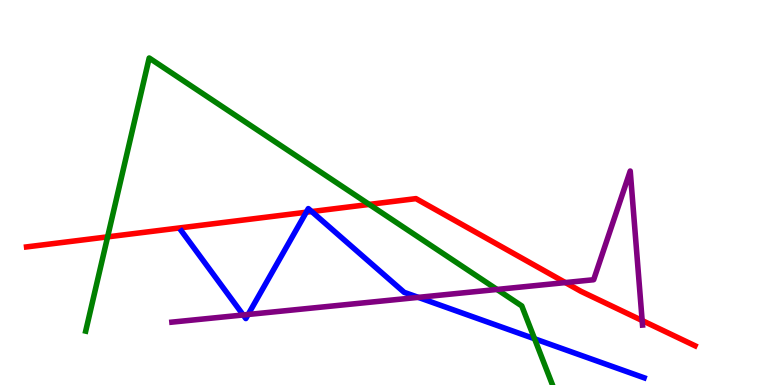[{'lines': ['blue', 'red'], 'intersections': [{'x': 3.95, 'y': 4.49}, {'x': 4.02, 'y': 4.51}]}, {'lines': ['green', 'red'], 'intersections': [{'x': 1.39, 'y': 3.85}, {'x': 4.76, 'y': 4.69}]}, {'lines': ['purple', 'red'], 'intersections': [{'x': 7.3, 'y': 2.66}, {'x': 8.29, 'y': 1.67}]}, {'lines': ['blue', 'green'], 'intersections': [{'x': 6.9, 'y': 1.2}]}, {'lines': ['blue', 'purple'], 'intersections': [{'x': 3.14, 'y': 1.82}, {'x': 3.2, 'y': 1.83}, {'x': 5.4, 'y': 2.28}]}, {'lines': ['green', 'purple'], 'intersections': [{'x': 6.41, 'y': 2.48}]}]